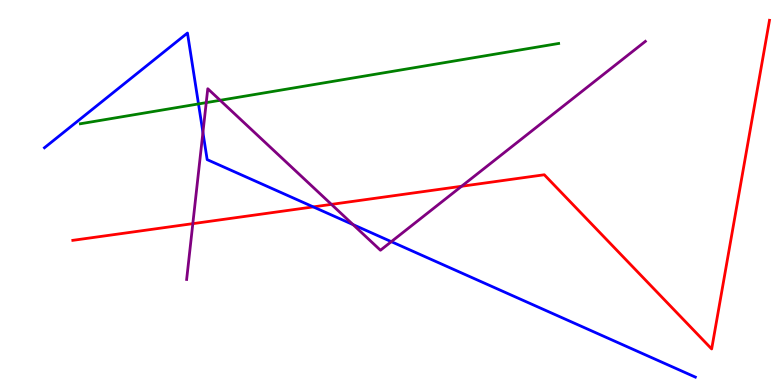[{'lines': ['blue', 'red'], 'intersections': [{'x': 4.04, 'y': 4.63}]}, {'lines': ['green', 'red'], 'intersections': []}, {'lines': ['purple', 'red'], 'intersections': [{'x': 2.49, 'y': 4.19}, {'x': 4.28, 'y': 4.69}, {'x': 5.96, 'y': 5.16}]}, {'lines': ['blue', 'green'], 'intersections': [{'x': 2.56, 'y': 7.3}]}, {'lines': ['blue', 'purple'], 'intersections': [{'x': 2.62, 'y': 6.56}, {'x': 4.56, 'y': 4.17}, {'x': 5.05, 'y': 3.72}]}, {'lines': ['green', 'purple'], 'intersections': [{'x': 2.66, 'y': 7.33}, {'x': 2.84, 'y': 7.39}]}]